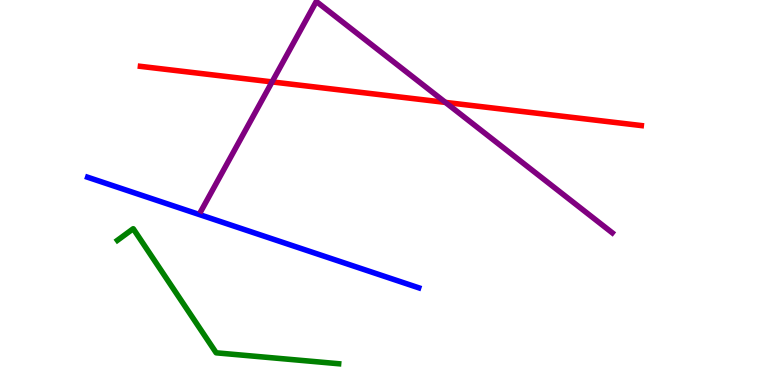[{'lines': ['blue', 'red'], 'intersections': []}, {'lines': ['green', 'red'], 'intersections': []}, {'lines': ['purple', 'red'], 'intersections': [{'x': 3.51, 'y': 7.87}, {'x': 5.75, 'y': 7.34}]}, {'lines': ['blue', 'green'], 'intersections': []}, {'lines': ['blue', 'purple'], 'intersections': []}, {'lines': ['green', 'purple'], 'intersections': []}]